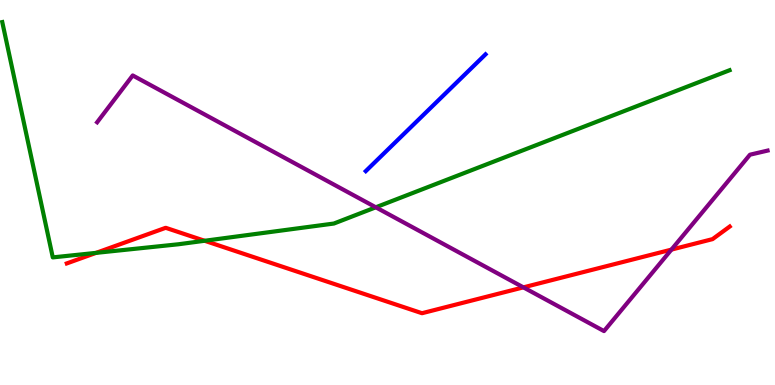[{'lines': ['blue', 'red'], 'intersections': []}, {'lines': ['green', 'red'], 'intersections': [{'x': 1.24, 'y': 3.43}, {'x': 2.64, 'y': 3.75}]}, {'lines': ['purple', 'red'], 'intersections': [{'x': 6.75, 'y': 2.54}, {'x': 8.66, 'y': 3.52}]}, {'lines': ['blue', 'green'], 'intersections': []}, {'lines': ['blue', 'purple'], 'intersections': []}, {'lines': ['green', 'purple'], 'intersections': [{'x': 4.85, 'y': 4.62}]}]